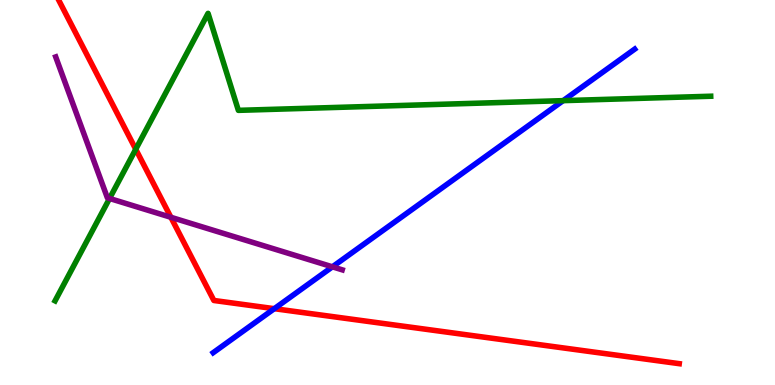[{'lines': ['blue', 'red'], 'intersections': [{'x': 3.54, 'y': 1.98}]}, {'lines': ['green', 'red'], 'intersections': [{'x': 1.75, 'y': 6.12}]}, {'lines': ['purple', 'red'], 'intersections': [{'x': 2.2, 'y': 4.36}]}, {'lines': ['blue', 'green'], 'intersections': [{'x': 7.27, 'y': 7.39}]}, {'lines': ['blue', 'purple'], 'intersections': [{'x': 4.29, 'y': 3.07}]}, {'lines': ['green', 'purple'], 'intersections': [{'x': 1.41, 'y': 4.84}]}]